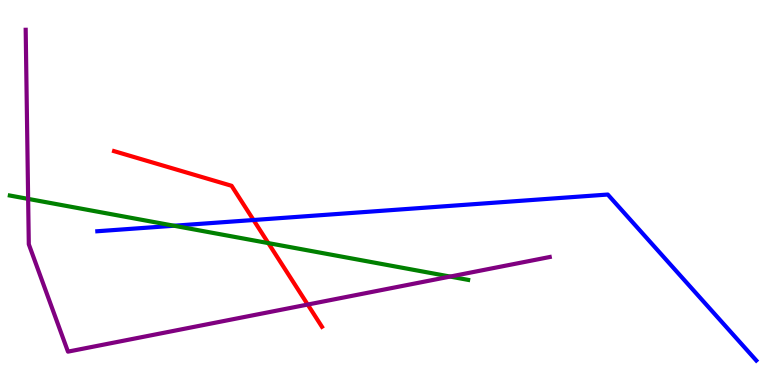[{'lines': ['blue', 'red'], 'intersections': [{'x': 3.27, 'y': 4.29}]}, {'lines': ['green', 'red'], 'intersections': [{'x': 3.46, 'y': 3.69}]}, {'lines': ['purple', 'red'], 'intersections': [{'x': 3.97, 'y': 2.09}]}, {'lines': ['blue', 'green'], 'intersections': [{'x': 2.24, 'y': 4.14}]}, {'lines': ['blue', 'purple'], 'intersections': []}, {'lines': ['green', 'purple'], 'intersections': [{'x': 0.363, 'y': 4.83}, {'x': 5.81, 'y': 2.82}]}]